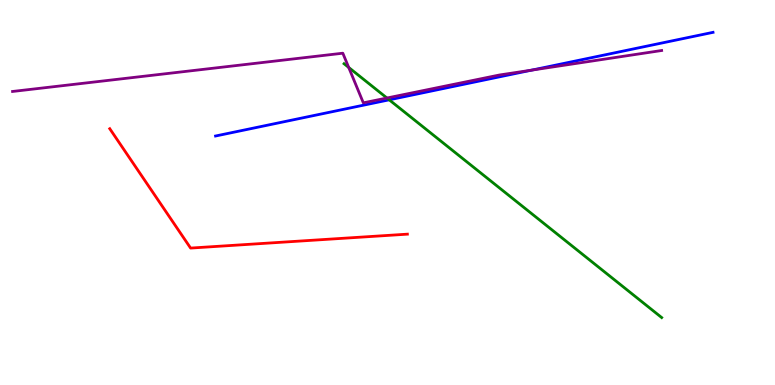[{'lines': ['blue', 'red'], 'intersections': []}, {'lines': ['green', 'red'], 'intersections': []}, {'lines': ['purple', 'red'], 'intersections': []}, {'lines': ['blue', 'green'], 'intersections': [{'x': 5.02, 'y': 7.41}]}, {'lines': ['blue', 'purple'], 'intersections': [{'x': 6.86, 'y': 8.18}]}, {'lines': ['green', 'purple'], 'intersections': [{'x': 4.5, 'y': 8.25}, {'x': 4.99, 'y': 7.45}]}]